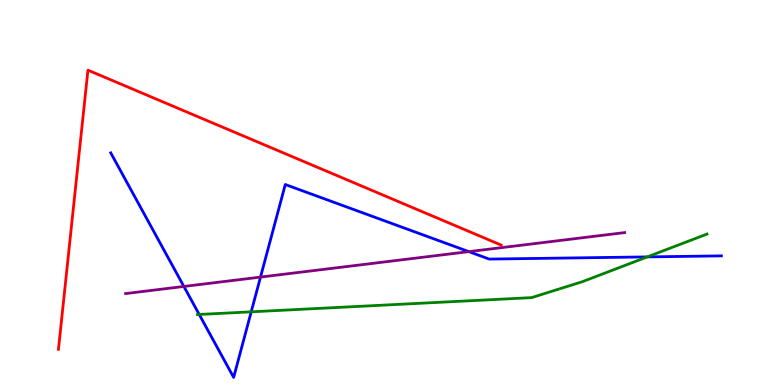[{'lines': ['blue', 'red'], 'intersections': []}, {'lines': ['green', 'red'], 'intersections': []}, {'lines': ['purple', 'red'], 'intersections': []}, {'lines': ['blue', 'green'], 'intersections': [{'x': 2.57, 'y': 1.83}, {'x': 3.24, 'y': 1.9}, {'x': 8.35, 'y': 3.33}]}, {'lines': ['blue', 'purple'], 'intersections': [{'x': 2.37, 'y': 2.56}, {'x': 3.36, 'y': 2.8}, {'x': 6.05, 'y': 3.46}]}, {'lines': ['green', 'purple'], 'intersections': []}]